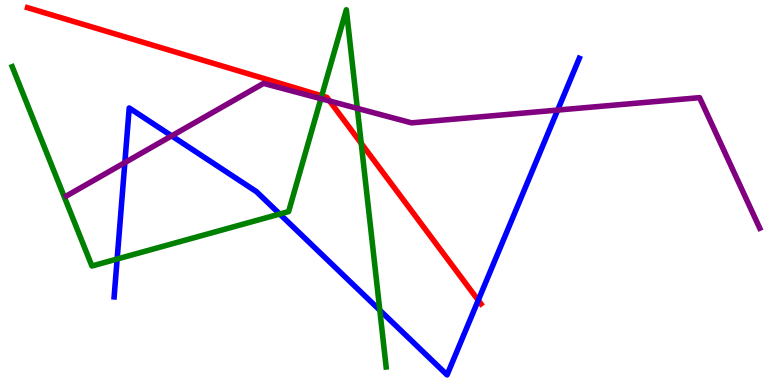[{'lines': ['blue', 'red'], 'intersections': [{'x': 6.17, 'y': 2.2}]}, {'lines': ['green', 'red'], 'intersections': [{'x': 4.15, 'y': 7.51}, {'x': 4.66, 'y': 6.28}]}, {'lines': ['purple', 'red'], 'intersections': [{'x': 4.25, 'y': 7.38}]}, {'lines': ['blue', 'green'], 'intersections': [{'x': 1.51, 'y': 3.27}, {'x': 3.61, 'y': 4.44}, {'x': 4.9, 'y': 1.94}]}, {'lines': ['blue', 'purple'], 'intersections': [{'x': 1.61, 'y': 5.78}, {'x': 2.21, 'y': 6.47}, {'x': 7.2, 'y': 7.14}]}, {'lines': ['green', 'purple'], 'intersections': [{'x': 4.14, 'y': 7.44}, {'x': 4.61, 'y': 7.18}]}]